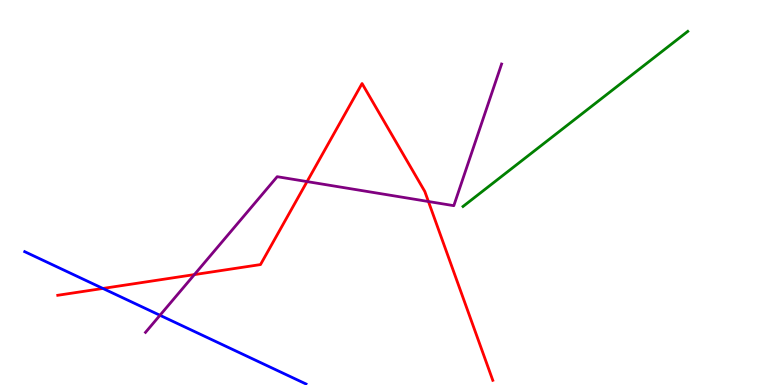[{'lines': ['blue', 'red'], 'intersections': [{'x': 1.33, 'y': 2.51}]}, {'lines': ['green', 'red'], 'intersections': []}, {'lines': ['purple', 'red'], 'intersections': [{'x': 2.51, 'y': 2.87}, {'x': 3.96, 'y': 5.28}, {'x': 5.53, 'y': 4.77}]}, {'lines': ['blue', 'green'], 'intersections': []}, {'lines': ['blue', 'purple'], 'intersections': [{'x': 2.06, 'y': 1.81}]}, {'lines': ['green', 'purple'], 'intersections': []}]